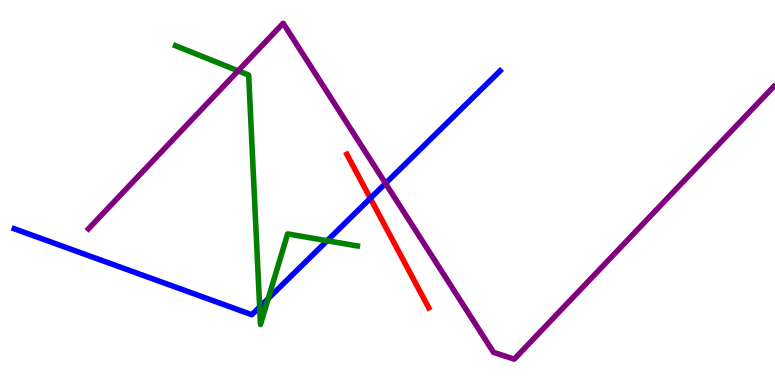[{'lines': ['blue', 'red'], 'intersections': [{'x': 4.78, 'y': 4.85}]}, {'lines': ['green', 'red'], 'intersections': []}, {'lines': ['purple', 'red'], 'intersections': []}, {'lines': ['blue', 'green'], 'intersections': [{'x': 3.35, 'y': 2.03}, {'x': 3.46, 'y': 2.25}, {'x': 4.22, 'y': 3.75}]}, {'lines': ['blue', 'purple'], 'intersections': [{'x': 4.97, 'y': 5.24}]}, {'lines': ['green', 'purple'], 'intersections': [{'x': 3.07, 'y': 8.16}]}]